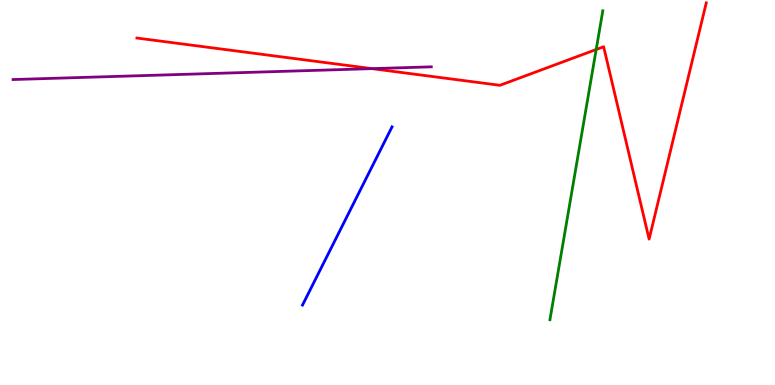[{'lines': ['blue', 'red'], 'intersections': []}, {'lines': ['green', 'red'], 'intersections': [{'x': 7.69, 'y': 8.71}]}, {'lines': ['purple', 'red'], 'intersections': [{'x': 4.8, 'y': 8.22}]}, {'lines': ['blue', 'green'], 'intersections': []}, {'lines': ['blue', 'purple'], 'intersections': []}, {'lines': ['green', 'purple'], 'intersections': []}]